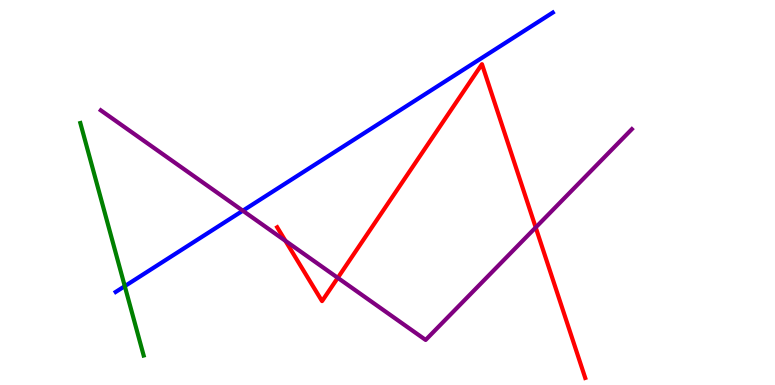[{'lines': ['blue', 'red'], 'intersections': []}, {'lines': ['green', 'red'], 'intersections': []}, {'lines': ['purple', 'red'], 'intersections': [{'x': 3.68, 'y': 3.74}, {'x': 4.36, 'y': 2.78}, {'x': 6.91, 'y': 4.09}]}, {'lines': ['blue', 'green'], 'intersections': [{'x': 1.61, 'y': 2.57}]}, {'lines': ['blue', 'purple'], 'intersections': [{'x': 3.13, 'y': 4.53}]}, {'lines': ['green', 'purple'], 'intersections': []}]